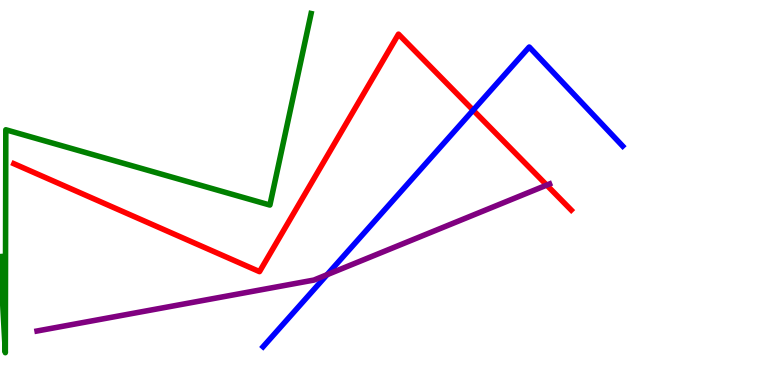[{'lines': ['blue', 'red'], 'intersections': [{'x': 6.11, 'y': 7.14}]}, {'lines': ['green', 'red'], 'intersections': []}, {'lines': ['purple', 'red'], 'intersections': [{'x': 7.05, 'y': 5.19}]}, {'lines': ['blue', 'green'], 'intersections': []}, {'lines': ['blue', 'purple'], 'intersections': [{'x': 4.22, 'y': 2.87}]}, {'lines': ['green', 'purple'], 'intersections': []}]